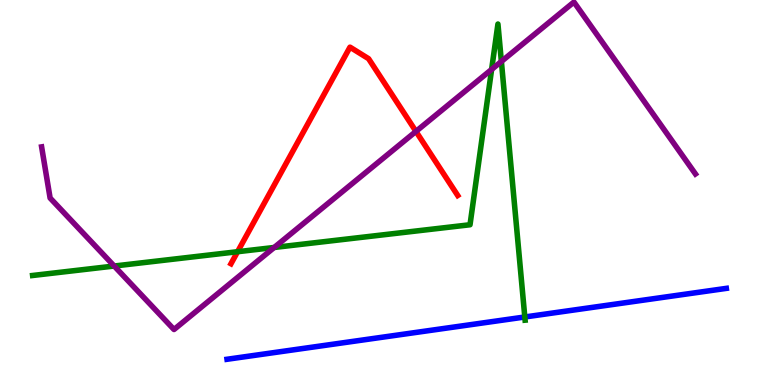[{'lines': ['blue', 'red'], 'intersections': []}, {'lines': ['green', 'red'], 'intersections': [{'x': 3.07, 'y': 3.46}]}, {'lines': ['purple', 'red'], 'intersections': [{'x': 5.37, 'y': 6.59}]}, {'lines': ['blue', 'green'], 'intersections': [{'x': 6.77, 'y': 1.77}]}, {'lines': ['blue', 'purple'], 'intersections': []}, {'lines': ['green', 'purple'], 'intersections': [{'x': 1.47, 'y': 3.09}, {'x': 3.54, 'y': 3.57}, {'x': 6.34, 'y': 8.2}, {'x': 6.47, 'y': 8.4}]}]